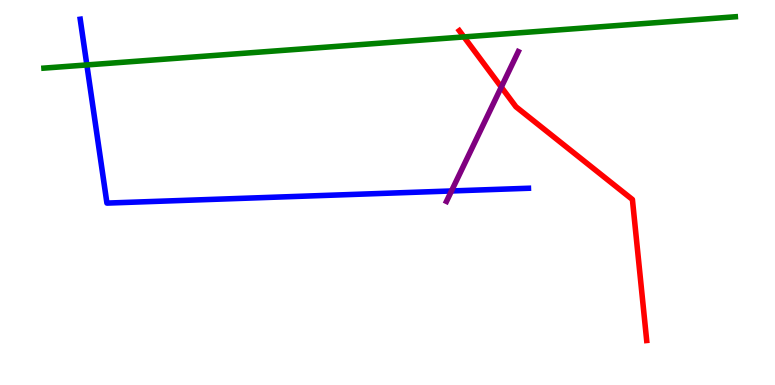[{'lines': ['blue', 'red'], 'intersections': []}, {'lines': ['green', 'red'], 'intersections': [{'x': 5.99, 'y': 9.04}]}, {'lines': ['purple', 'red'], 'intersections': [{'x': 6.47, 'y': 7.74}]}, {'lines': ['blue', 'green'], 'intersections': [{'x': 1.12, 'y': 8.31}]}, {'lines': ['blue', 'purple'], 'intersections': [{'x': 5.83, 'y': 5.04}]}, {'lines': ['green', 'purple'], 'intersections': []}]